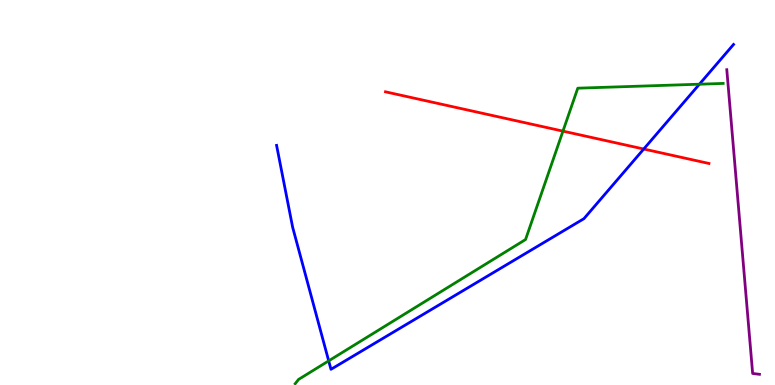[{'lines': ['blue', 'red'], 'intersections': [{'x': 8.31, 'y': 6.13}]}, {'lines': ['green', 'red'], 'intersections': [{'x': 7.26, 'y': 6.59}]}, {'lines': ['purple', 'red'], 'intersections': []}, {'lines': ['blue', 'green'], 'intersections': [{'x': 4.24, 'y': 0.627}, {'x': 9.02, 'y': 7.81}]}, {'lines': ['blue', 'purple'], 'intersections': []}, {'lines': ['green', 'purple'], 'intersections': []}]